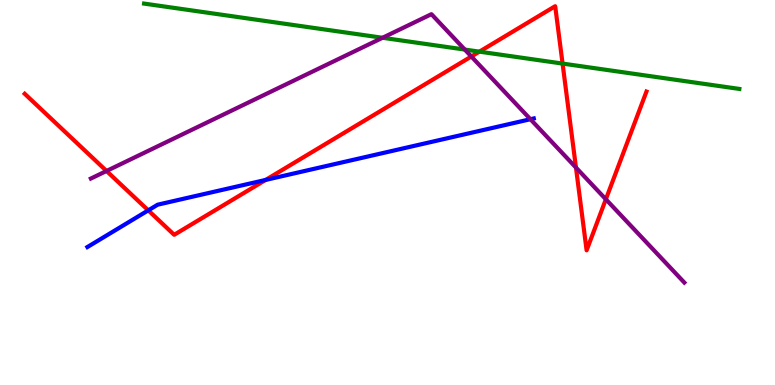[{'lines': ['blue', 'red'], 'intersections': [{'x': 1.91, 'y': 4.54}, {'x': 3.43, 'y': 5.33}]}, {'lines': ['green', 'red'], 'intersections': [{'x': 6.19, 'y': 8.66}, {'x': 7.26, 'y': 8.35}]}, {'lines': ['purple', 'red'], 'intersections': [{'x': 1.37, 'y': 5.56}, {'x': 6.08, 'y': 8.53}, {'x': 7.43, 'y': 5.65}, {'x': 7.82, 'y': 4.82}]}, {'lines': ['blue', 'green'], 'intersections': []}, {'lines': ['blue', 'purple'], 'intersections': [{'x': 6.84, 'y': 6.9}]}, {'lines': ['green', 'purple'], 'intersections': [{'x': 4.94, 'y': 9.02}, {'x': 6.0, 'y': 8.71}]}]